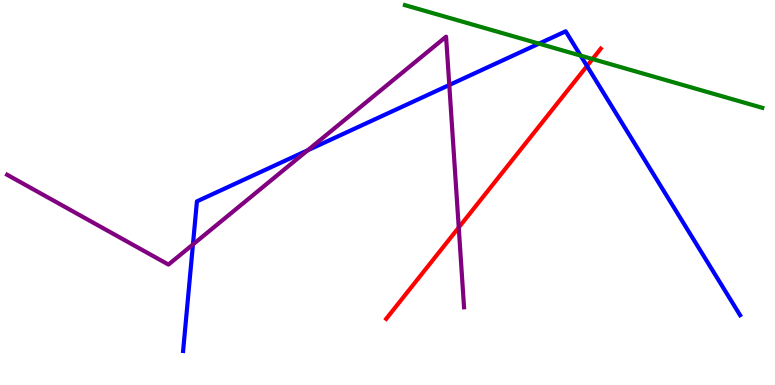[{'lines': ['blue', 'red'], 'intersections': [{'x': 7.57, 'y': 8.29}]}, {'lines': ['green', 'red'], 'intersections': [{'x': 7.65, 'y': 8.47}]}, {'lines': ['purple', 'red'], 'intersections': [{'x': 5.92, 'y': 4.09}]}, {'lines': ['blue', 'green'], 'intersections': [{'x': 6.95, 'y': 8.87}, {'x': 7.49, 'y': 8.56}]}, {'lines': ['blue', 'purple'], 'intersections': [{'x': 2.49, 'y': 3.65}, {'x': 3.97, 'y': 6.1}, {'x': 5.8, 'y': 7.79}]}, {'lines': ['green', 'purple'], 'intersections': []}]